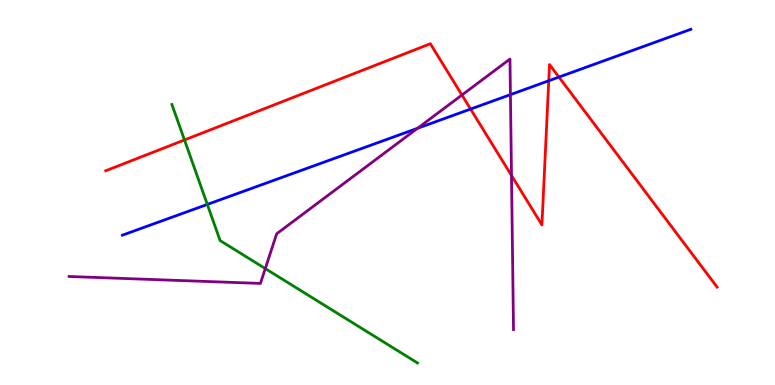[{'lines': ['blue', 'red'], 'intersections': [{'x': 6.07, 'y': 7.17}, {'x': 7.08, 'y': 7.9}, {'x': 7.21, 'y': 8.0}]}, {'lines': ['green', 'red'], 'intersections': [{'x': 2.38, 'y': 6.36}]}, {'lines': ['purple', 'red'], 'intersections': [{'x': 5.96, 'y': 7.53}, {'x': 6.6, 'y': 5.44}]}, {'lines': ['blue', 'green'], 'intersections': [{'x': 2.68, 'y': 4.69}]}, {'lines': ['blue', 'purple'], 'intersections': [{'x': 5.39, 'y': 6.67}, {'x': 6.59, 'y': 7.54}]}, {'lines': ['green', 'purple'], 'intersections': [{'x': 3.42, 'y': 3.02}]}]